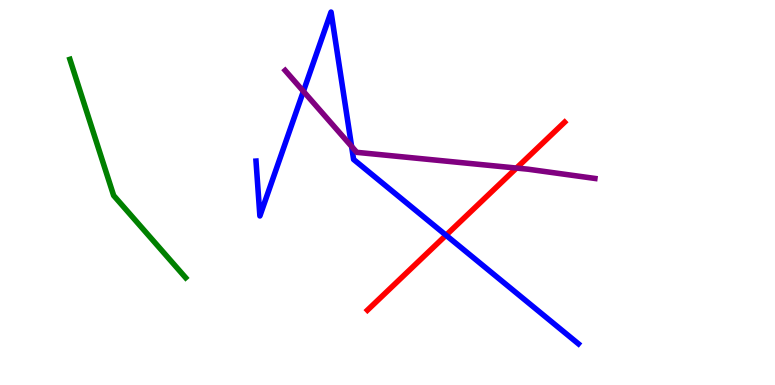[{'lines': ['blue', 'red'], 'intersections': [{'x': 5.76, 'y': 3.89}]}, {'lines': ['green', 'red'], 'intersections': []}, {'lines': ['purple', 'red'], 'intersections': [{'x': 6.66, 'y': 5.63}]}, {'lines': ['blue', 'green'], 'intersections': []}, {'lines': ['blue', 'purple'], 'intersections': [{'x': 3.91, 'y': 7.63}, {'x': 4.54, 'y': 6.2}]}, {'lines': ['green', 'purple'], 'intersections': []}]